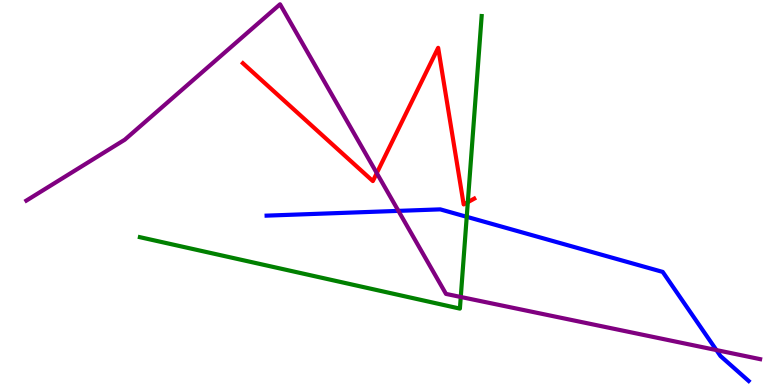[{'lines': ['blue', 'red'], 'intersections': []}, {'lines': ['green', 'red'], 'intersections': [{'x': 6.04, 'y': 4.75}]}, {'lines': ['purple', 'red'], 'intersections': [{'x': 4.86, 'y': 5.5}]}, {'lines': ['blue', 'green'], 'intersections': [{'x': 6.02, 'y': 4.37}]}, {'lines': ['blue', 'purple'], 'intersections': [{'x': 5.14, 'y': 4.52}, {'x': 9.24, 'y': 0.907}]}, {'lines': ['green', 'purple'], 'intersections': [{'x': 5.95, 'y': 2.29}]}]